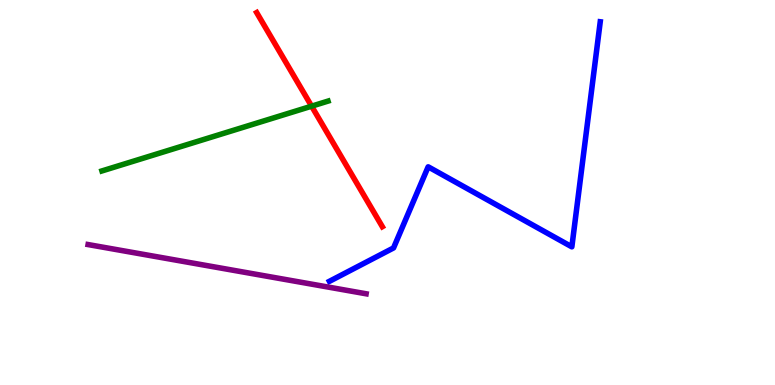[{'lines': ['blue', 'red'], 'intersections': []}, {'lines': ['green', 'red'], 'intersections': [{'x': 4.02, 'y': 7.24}]}, {'lines': ['purple', 'red'], 'intersections': []}, {'lines': ['blue', 'green'], 'intersections': []}, {'lines': ['blue', 'purple'], 'intersections': []}, {'lines': ['green', 'purple'], 'intersections': []}]